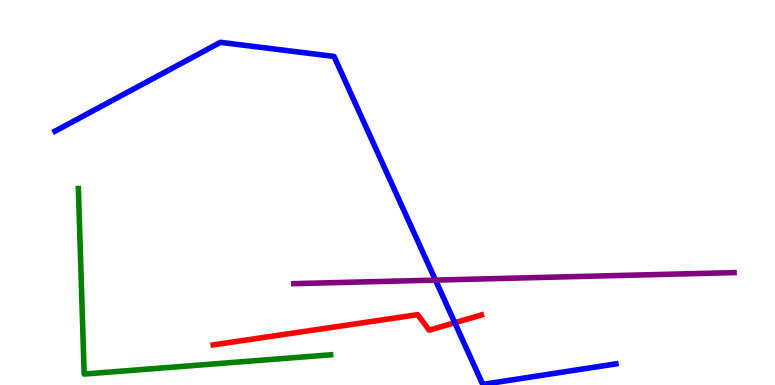[{'lines': ['blue', 'red'], 'intersections': [{'x': 5.87, 'y': 1.62}]}, {'lines': ['green', 'red'], 'intersections': []}, {'lines': ['purple', 'red'], 'intersections': []}, {'lines': ['blue', 'green'], 'intersections': []}, {'lines': ['blue', 'purple'], 'intersections': [{'x': 5.62, 'y': 2.72}]}, {'lines': ['green', 'purple'], 'intersections': []}]